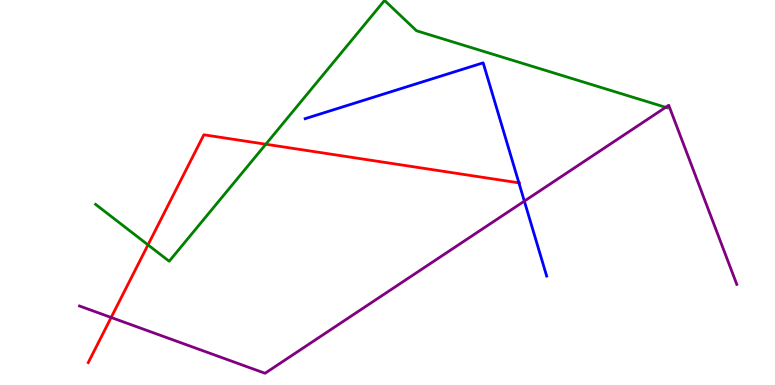[{'lines': ['blue', 'red'], 'intersections': [{'x': 6.7, 'y': 5.25}]}, {'lines': ['green', 'red'], 'intersections': [{'x': 1.91, 'y': 3.64}, {'x': 3.43, 'y': 6.25}]}, {'lines': ['purple', 'red'], 'intersections': [{'x': 1.43, 'y': 1.75}]}, {'lines': ['blue', 'green'], 'intersections': []}, {'lines': ['blue', 'purple'], 'intersections': [{'x': 6.77, 'y': 4.78}]}, {'lines': ['green', 'purple'], 'intersections': [{'x': 8.59, 'y': 7.21}]}]